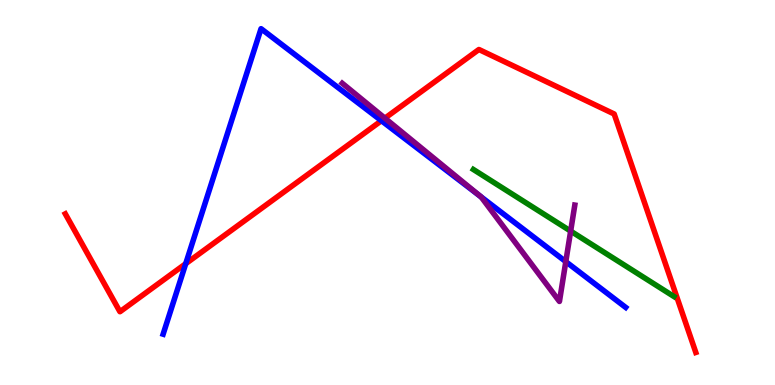[{'lines': ['blue', 'red'], 'intersections': [{'x': 2.4, 'y': 3.15}, {'x': 4.92, 'y': 6.86}]}, {'lines': ['green', 'red'], 'intersections': []}, {'lines': ['purple', 'red'], 'intersections': [{'x': 4.97, 'y': 6.93}]}, {'lines': ['blue', 'green'], 'intersections': []}, {'lines': ['blue', 'purple'], 'intersections': [{'x': 6.2, 'y': 4.89}, {'x': 7.3, 'y': 3.2}]}, {'lines': ['green', 'purple'], 'intersections': [{'x': 7.36, 'y': 4.0}]}]